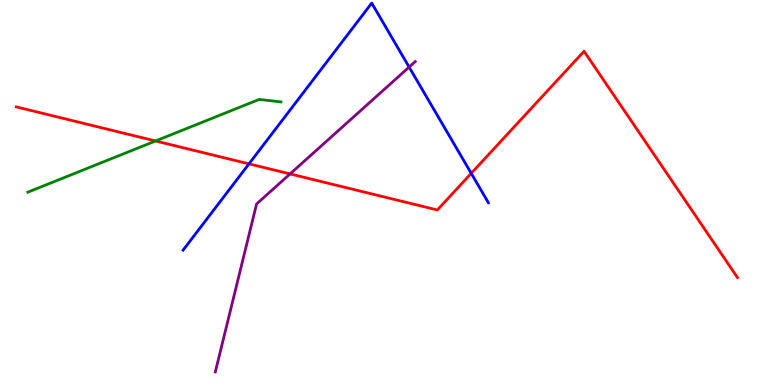[{'lines': ['blue', 'red'], 'intersections': [{'x': 3.21, 'y': 5.74}, {'x': 6.08, 'y': 5.5}]}, {'lines': ['green', 'red'], 'intersections': [{'x': 2.01, 'y': 6.34}]}, {'lines': ['purple', 'red'], 'intersections': [{'x': 3.74, 'y': 5.48}]}, {'lines': ['blue', 'green'], 'intersections': []}, {'lines': ['blue', 'purple'], 'intersections': [{'x': 5.28, 'y': 8.26}]}, {'lines': ['green', 'purple'], 'intersections': []}]